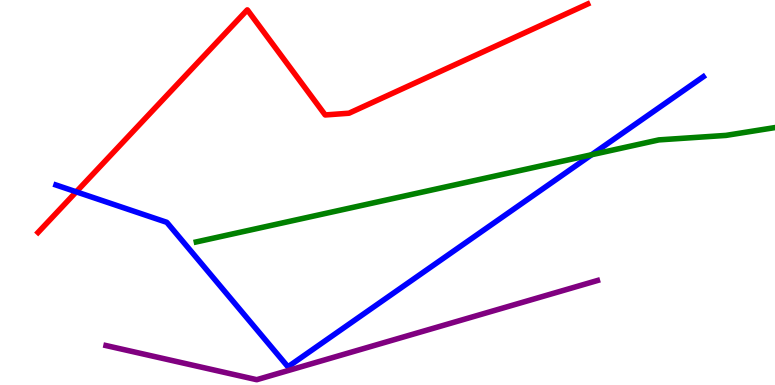[{'lines': ['blue', 'red'], 'intersections': [{'x': 0.984, 'y': 5.02}]}, {'lines': ['green', 'red'], 'intersections': []}, {'lines': ['purple', 'red'], 'intersections': []}, {'lines': ['blue', 'green'], 'intersections': [{'x': 7.63, 'y': 5.98}]}, {'lines': ['blue', 'purple'], 'intersections': []}, {'lines': ['green', 'purple'], 'intersections': []}]